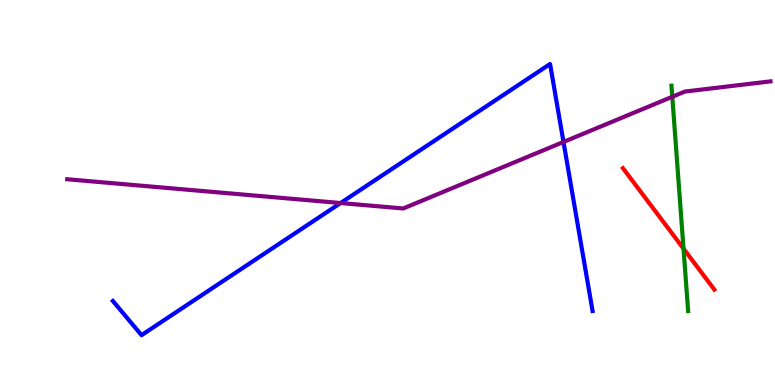[{'lines': ['blue', 'red'], 'intersections': []}, {'lines': ['green', 'red'], 'intersections': [{'x': 8.82, 'y': 3.54}]}, {'lines': ['purple', 'red'], 'intersections': []}, {'lines': ['blue', 'green'], 'intersections': []}, {'lines': ['blue', 'purple'], 'intersections': [{'x': 4.39, 'y': 4.73}, {'x': 7.27, 'y': 6.31}]}, {'lines': ['green', 'purple'], 'intersections': [{'x': 8.67, 'y': 7.49}]}]